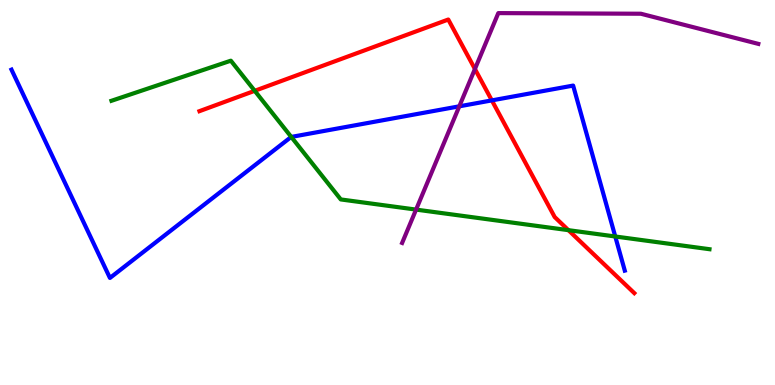[{'lines': ['blue', 'red'], 'intersections': [{'x': 6.35, 'y': 7.39}]}, {'lines': ['green', 'red'], 'intersections': [{'x': 3.29, 'y': 7.64}, {'x': 7.33, 'y': 4.02}]}, {'lines': ['purple', 'red'], 'intersections': [{'x': 6.13, 'y': 8.21}]}, {'lines': ['blue', 'green'], 'intersections': [{'x': 3.76, 'y': 6.44}, {'x': 7.94, 'y': 3.86}]}, {'lines': ['blue', 'purple'], 'intersections': [{'x': 5.93, 'y': 7.24}]}, {'lines': ['green', 'purple'], 'intersections': [{'x': 5.37, 'y': 4.56}]}]